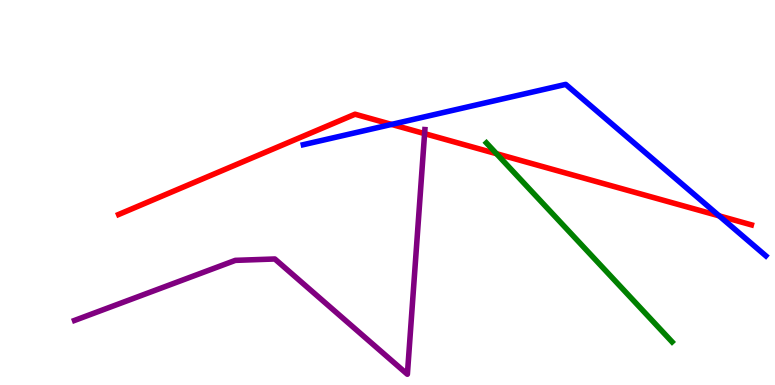[{'lines': ['blue', 'red'], 'intersections': [{'x': 5.05, 'y': 6.77}, {'x': 9.28, 'y': 4.39}]}, {'lines': ['green', 'red'], 'intersections': [{'x': 6.41, 'y': 6.01}]}, {'lines': ['purple', 'red'], 'intersections': [{'x': 5.48, 'y': 6.53}]}, {'lines': ['blue', 'green'], 'intersections': []}, {'lines': ['blue', 'purple'], 'intersections': []}, {'lines': ['green', 'purple'], 'intersections': []}]